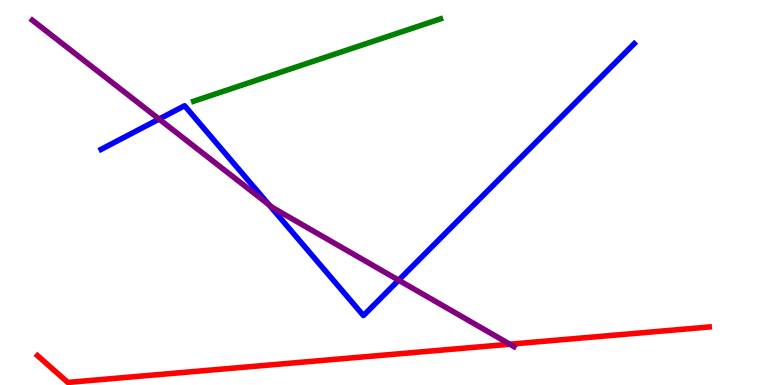[{'lines': ['blue', 'red'], 'intersections': []}, {'lines': ['green', 'red'], 'intersections': []}, {'lines': ['purple', 'red'], 'intersections': [{'x': 6.58, 'y': 1.06}]}, {'lines': ['blue', 'green'], 'intersections': []}, {'lines': ['blue', 'purple'], 'intersections': [{'x': 2.05, 'y': 6.91}, {'x': 3.47, 'y': 4.68}, {'x': 5.14, 'y': 2.72}]}, {'lines': ['green', 'purple'], 'intersections': []}]